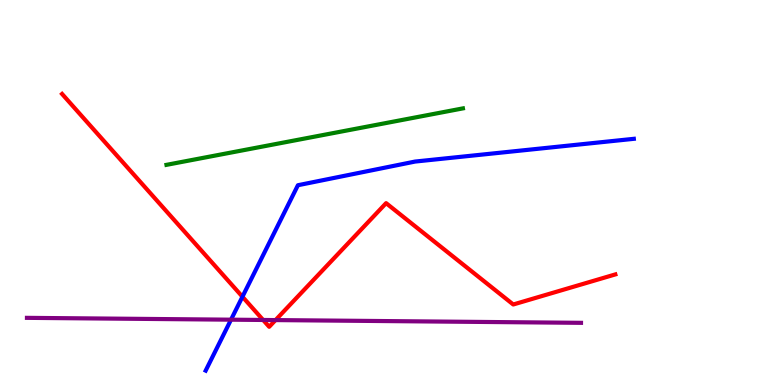[{'lines': ['blue', 'red'], 'intersections': [{'x': 3.13, 'y': 2.29}]}, {'lines': ['green', 'red'], 'intersections': []}, {'lines': ['purple', 'red'], 'intersections': [{'x': 3.4, 'y': 1.69}, {'x': 3.56, 'y': 1.69}]}, {'lines': ['blue', 'green'], 'intersections': []}, {'lines': ['blue', 'purple'], 'intersections': [{'x': 2.98, 'y': 1.7}]}, {'lines': ['green', 'purple'], 'intersections': []}]